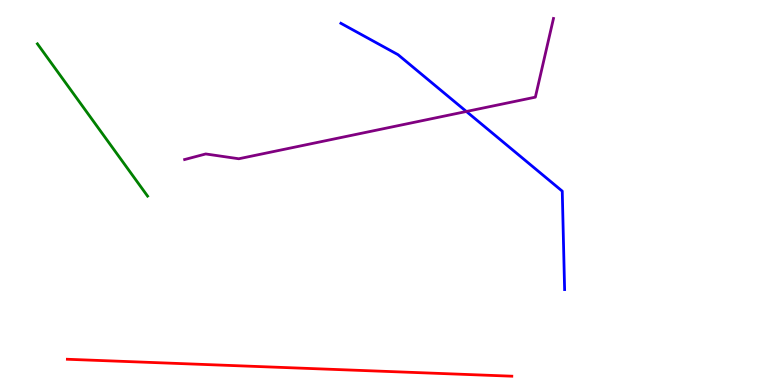[{'lines': ['blue', 'red'], 'intersections': []}, {'lines': ['green', 'red'], 'intersections': []}, {'lines': ['purple', 'red'], 'intersections': []}, {'lines': ['blue', 'green'], 'intersections': []}, {'lines': ['blue', 'purple'], 'intersections': [{'x': 6.02, 'y': 7.1}]}, {'lines': ['green', 'purple'], 'intersections': []}]